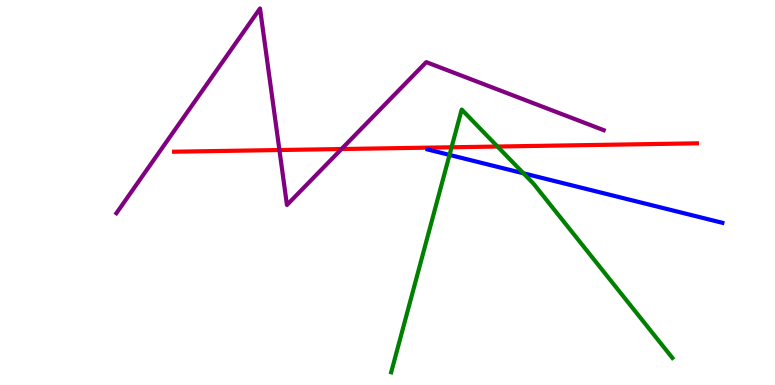[{'lines': ['blue', 'red'], 'intersections': []}, {'lines': ['green', 'red'], 'intersections': [{'x': 5.83, 'y': 6.17}, {'x': 6.42, 'y': 6.19}]}, {'lines': ['purple', 'red'], 'intersections': [{'x': 3.61, 'y': 6.1}, {'x': 4.41, 'y': 6.13}]}, {'lines': ['blue', 'green'], 'intersections': [{'x': 5.8, 'y': 5.98}, {'x': 6.75, 'y': 5.5}]}, {'lines': ['blue', 'purple'], 'intersections': []}, {'lines': ['green', 'purple'], 'intersections': []}]